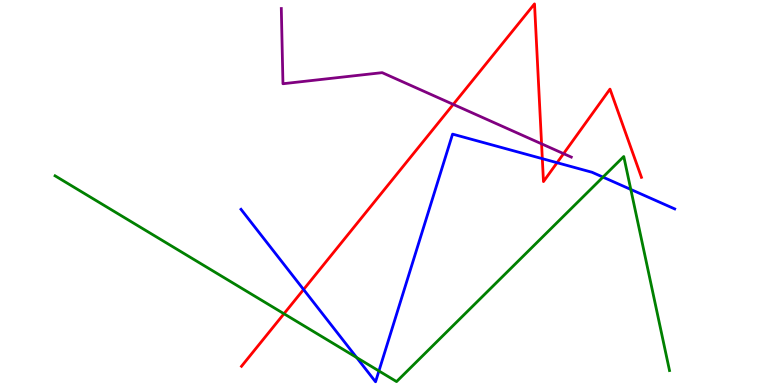[{'lines': ['blue', 'red'], 'intersections': [{'x': 3.92, 'y': 2.48}, {'x': 7.0, 'y': 5.88}, {'x': 7.19, 'y': 5.77}]}, {'lines': ['green', 'red'], 'intersections': [{'x': 3.66, 'y': 1.85}]}, {'lines': ['purple', 'red'], 'intersections': [{'x': 5.85, 'y': 7.29}, {'x': 6.99, 'y': 6.26}, {'x': 7.27, 'y': 6.01}]}, {'lines': ['blue', 'green'], 'intersections': [{'x': 4.6, 'y': 0.714}, {'x': 4.89, 'y': 0.365}, {'x': 7.78, 'y': 5.4}, {'x': 8.14, 'y': 5.08}]}, {'lines': ['blue', 'purple'], 'intersections': []}, {'lines': ['green', 'purple'], 'intersections': []}]